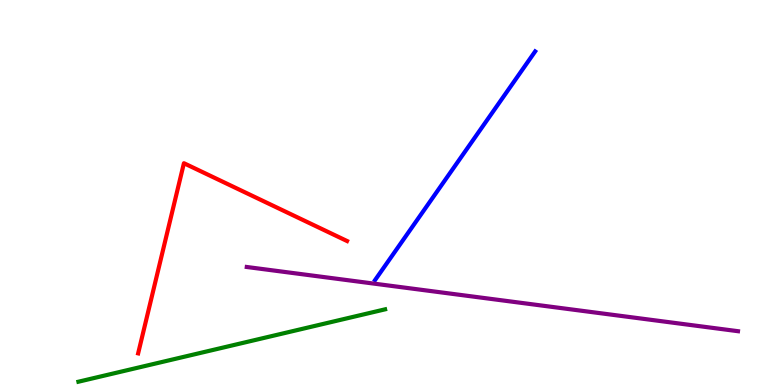[{'lines': ['blue', 'red'], 'intersections': []}, {'lines': ['green', 'red'], 'intersections': []}, {'lines': ['purple', 'red'], 'intersections': []}, {'lines': ['blue', 'green'], 'intersections': []}, {'lines': ['blue', 'purple'], 'intersections': []}, {'lines': ['green', 'purple'], 'intersections': []}]